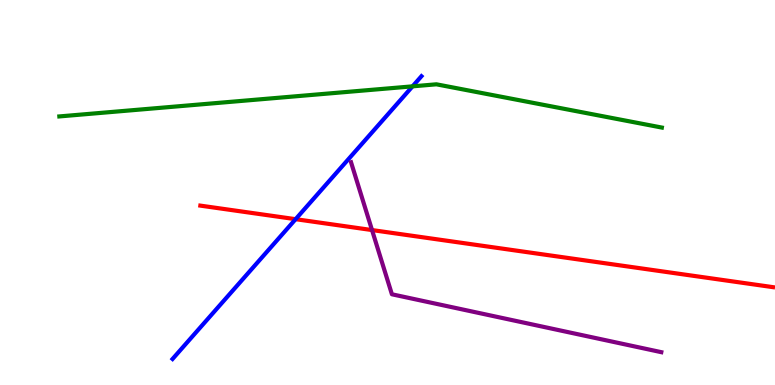[{'lines': ['blue', 'red'], 'intersections': [{'x': 3.81, 'y': 4.31}]}, {'lines': ['green', 'red'], 'intersections': []}, {'lines': ['purple', 'red'], 'intersections': [{'x': 4.8, 'y': 4.02}]}, {'lines': ['blue', 'green'], 'intersections': [{'x': 5.32, 'y': 7.76}]}, {'lines': ['blue', 'purple'], 'intersections': []}, {'lines': ['green', 'purple'], 'intersections': []}]